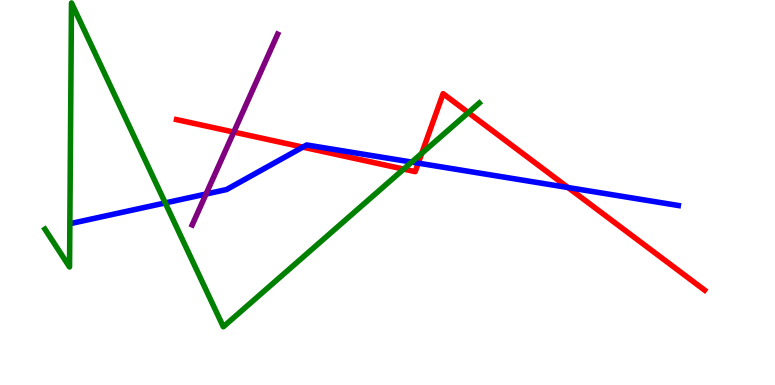[{'lines': ['blue', 'red'], 'intersections': [{'x': 3.91, 'y': 6.18}, {'x': 5.4, 'y': 5.76}, {'x': 7.33, 'y': 5.13}]}, {'lines': ['green', 'red'], 'intersections': [{'x': 5.21, 'y': 5.61}, {'x': 5.44, 'y': 6.02}, {'x': 6.04, 'y': 7.07}]}, {'lines': ['purple', 'red'], 'intersections': [{'x': 3.02, 'y': 6.57}]}, {'lines': ['blue', 'green'], 'intersections': [{'x': 2.13, 'y': 4.73}, {'x': 5.31, 'y': 5.79}]}, {'lines': ['blue', 'purple'], 'intersections': [{'x': 2.66, 'y': 4.96}]}, {'lines': ['green', 'purple'], 'intersections': []}]